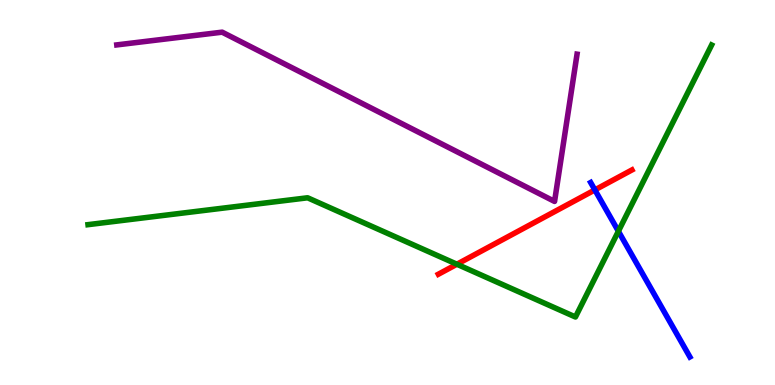[{'lines': ['blue', 'red'], 'intersections': [{'x': 7.68, 'y': 5.07}]}, {'lines': ['green', 'red'], 'intersections': [{'x': 5.9, 'y': 3.14}]}, {'lines': ['purple', 'red'], 'intersections': []}, {'lines': ['blue', 'green'], 'intersections': [{'x': 7.98, 'y': 3.99}]}, {'lines': ['blue', 'purple'], 'intersections': []}, {'lines': ['green', 'purple'], 'intersections': []}]